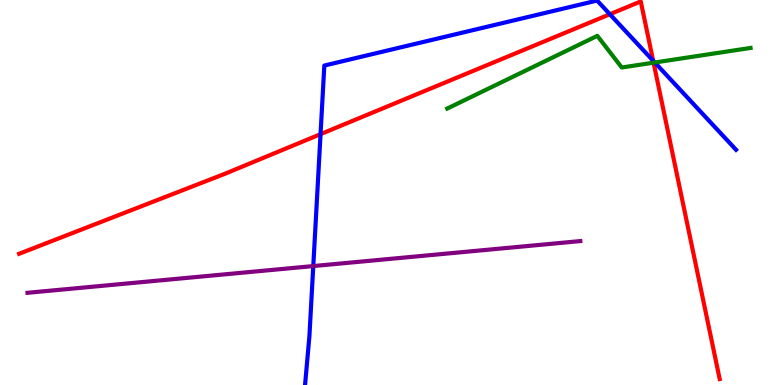[{'lines': ['blue', 'red'], 'intersections': [{'x': 4.14, 'y': 6.52}, {'x': 7.87, 'y': 9.63}, {'x': 8.43, 'y': 8.42}]}, {'lines': ['green', 'red'], 'intersections': [{'x': 8.43, 'y': 8.37}]}, {'lines': ['purple', 'red'], 'intersections': []}, {'lines': ['blue', 'green'], 'intersections': [{'x': 8.45, 'y': 8.38}]}, {'lines': ['blue', 'purple'], 'intersections': [{'x': 4.04, 'y': 3.09}]}, {'lines': ['green', 'purple'], 'intersections': []}]